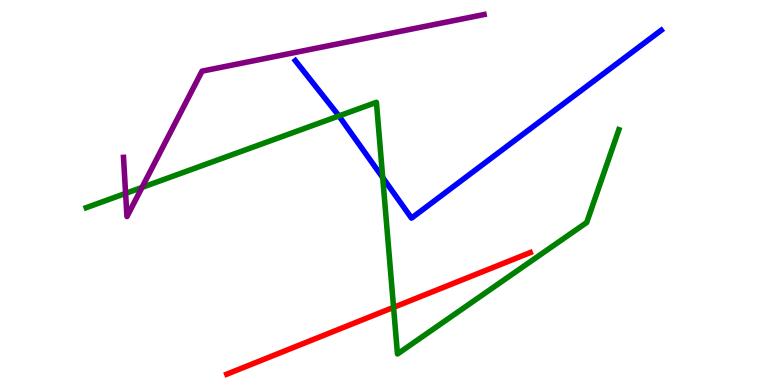[{'lines': ['blue', 'red'], 'intersections': []}, {'lines': ['green', 'red'], 'intersections': [{'x': 5.08, 'y': 2.02}]}, {'lines': ['purple', 'red'], 'intersections': []}, {'lines': ['blue', 'green'], 'intersections': [{'x': 4.37, 'y': 6.99}, {'x': 4.94, 'y': 5.39}]}, {'lines': ['blue', 'purple'], 'intersections': []}, {'lines': ['green', 'purple'], 'intersections': [{'x': 1.62, 'y': 4.98}, {'x': 1.83, 'y': 5.13}]}]